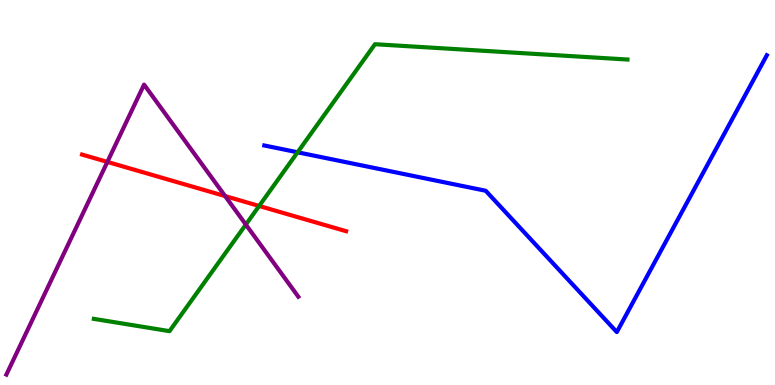[{'lines': ['blue', 'red'], 'intersections': []}, {'lines': ['green', 'red'], 'intersections': [{'x': 3.34, 'y': 4.65}]}, {'lines': ['purple', 'red'], 'intersections': [{'x': 1.39, 'y': 5.79}, {'x': 2.91, 'y': 4.91}]}, {'lines': ['blue', 'green'], 'intersections': [{'x': 3.84, 'y': 6.04}]}, {'lines': ['blue', 'purple'], 'intersections': []}, {'lines': ['green', 'purple'], 'intersections': [{'x': 3.17, 'y': 4.17}]}]